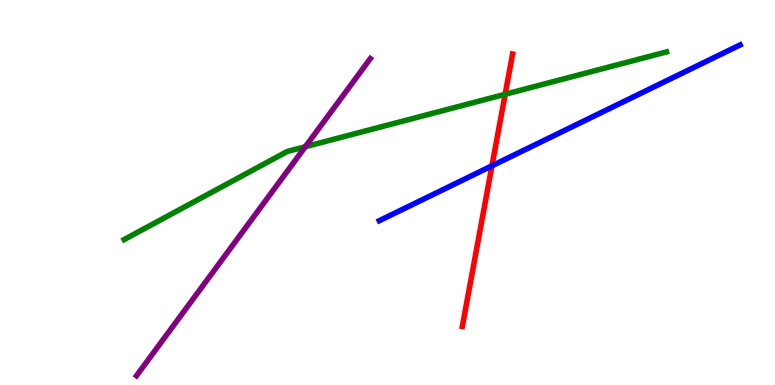[{'lines': ['blue', 'red'], 'intersections': [{'x': 6.35, 'y': 5.69}]}, {'lines': ['green', 'red'], 'intersections': [{'x': 6.52, 'y': 7.55}]}, {'lines': ['purple', 'red'], 'intersections': []}, {'lines': ['blue', 'green'], 'intersections': []}, {'lines': ['blue', 'purple'], 'intersections': []}, {'lines': ['green', 'purple'], 'intersections': [{'x': 3.94, 'y': 6.19}]}]